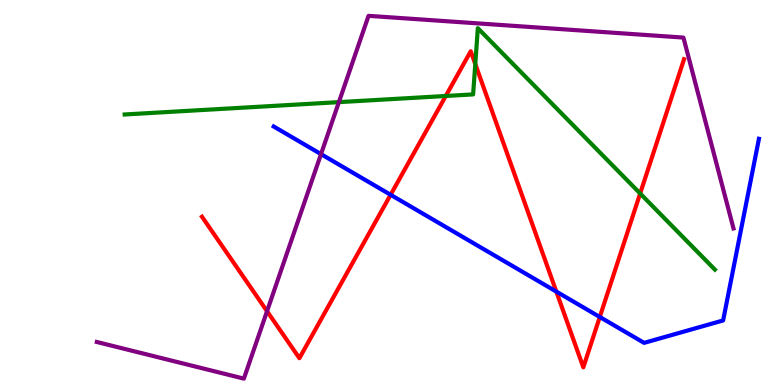[{'lines': ['blue', 'red'], 'intersections': [{'x': 5.04, 'y': 4.94}, {'x': 7.18, 'y': 2.43}, {'x': 7.74, 'y': 1.77}]}, {'lines': ['green', 'red'], 'intersections': [{'x': 5.75, 'y': 7.51}, {'x': 6.13, 'y': 8.34}, {'x': 8.26, 'y': 4.97}]}, {'lines': ['purple', 'red'], 'intersections': [{'x': 3.45, 'y': 1.92}]}, {'lines': ['blue', 'green'], 'intersections': []}, {'lines': ['blue', 'purple'], 'intersections': [{'x': 4.14, 'y': 6.0}]}, {'lines': ['green', 'purple'], 'intersections': [{'x': 4.37, 'y': 7.35}]}]